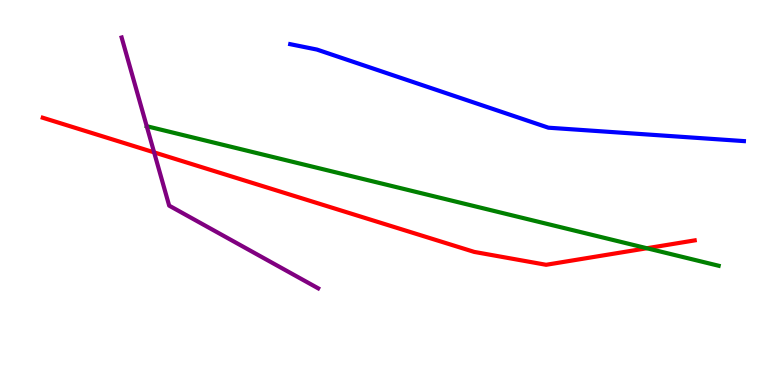[{'lines': ['blue', 'red'], 'intersections': []}, {'lines': ['green', 'red'], 'intersections': [{'x': 8.35, 'y': 3.55}]}, {'lines': ['purple', 'red'], 'intersections': [{'x': 1.99, 'y': 6.04}]}, {'lines': ['blue', 'green'], 'intersections': []}, {'lines': ['blue', 'purple'], 'intersections': []}, {'lines': ['green', 'purple'], 'intersections': []}]